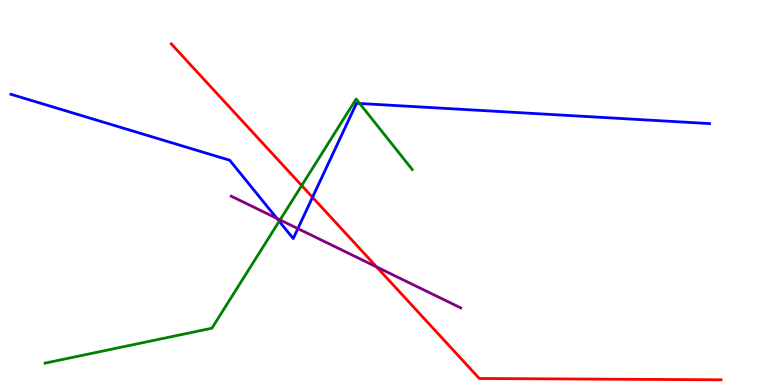[{'lines': ['blue', 'red'], 'intersections': [{'x': 4.03, 'y': 4.88}]}, {'lines': ['green', 'red'], 'intersections': [{'x': 3.89, 'y': 5.18}]}, {'lines': ['purple', 'red'], 'intersections': [{'x': 4.86, 'y': 3.07}]}, {'lines': ['blue', 'green'], 'intersections': [{'x': 3.6, 'y': 4.25}, {'x': 4.64, 'y': 7.31}]}, {'lines': ['blue', 'purple'], 'intersections': [{'x': 3.57, 'y': 4.33}, {'x': 3.84, 'y': 4.06}]}, {'lines': ['green', 'purple'], 'intersections': [{'x': 3.61, 'y': 4.29}]}]